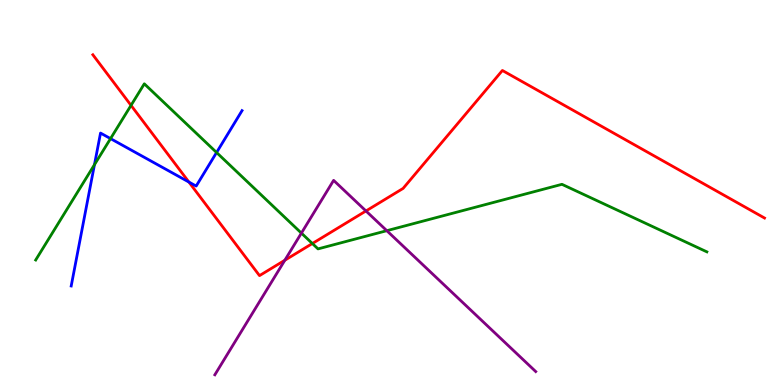[{'lines': ['blue', 'red'], 'intersections': [{'x': 2.44, 'y': 5.27}]}, {'lines': ['green', 'red'], 'intersections': [{'x': 1.69, 'y': 7.26}, {'x': 4.03, 'y': 3.67}]}, {'lines': ['purple', 'red'], 'intersections': [{'x': 3.68, 'y': 3.24}, {'x': 4.72, 'y': 4.52}]}, {'lines': ['blue', 'green'], 'intersections': [{'x': 1.22, 'y': 5.72}, {'x': 1.43, 'y': 6.4}, {'x': 2.79, 'y': 6.04}]}, {'lines': ['blue', 'purple'], 'intersections': []}, {'lines': ['green', 'purple'], 'intersections': [{'x': 3.89, 'y': 3.95}, {'x': 4.99, 'y': 4.01}]}]